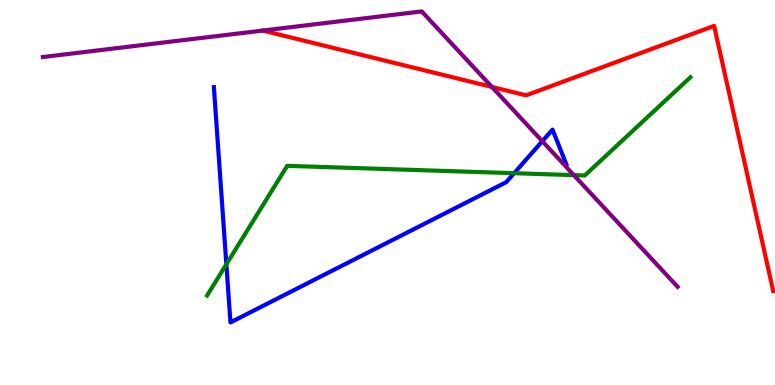[{'lines': ['blue', 'red'], 'intersections': []}, {'lines': ['green', 'red'], 'intersections': []}, {'lines': ['purple', 'red'], 'intersections': [{'x': 6.35, 'y': 7.74}]}, {'lines': ['blue', 'green'], 'intersections': [{'x': 2.92, 'y': 3.14}, {'x': 6.63, 'y': 5.5}]}, {'lines': ['blue', 'purple'], 'intersections': [{'x': 7.0, 'y': 6.33}]}, {'lines': ['green', 'purple'], 'intersections': [{'x': 7.4, 'y': 5.45}]}]